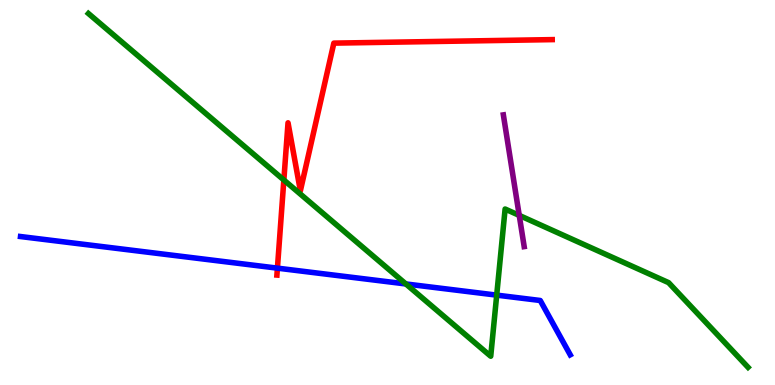[{'lines': ['blue', 'red'], 'intersections': [{'x': 3.58, 'y': 3.04}]}, {'lines': ['green', 'red'], 'intersections': [{'x': 3.66, 'y': 5.32}]}, {'lines': ['purple', 'red'], 'intersections': []}, {'lines': ['blue', 'green'], 'intersections': [{'x': 5.24, 'y': 2.62}, {'x': 6.41, 'y': 2.33}]}, {'lines': ['blue', 'purple'], 'intersections': []}, {'lines': ['green', 'purple'], 'intersections': [{'x': 6.7, 'y': 4.41}]}]